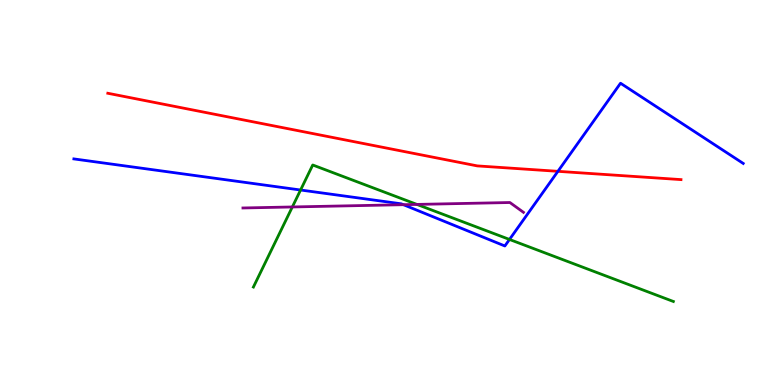[{'lines': ['blue', 'red'], 'intersections': [{'x': 7.2, 'y': 5.55}]}, {'lines': ['green', 'red'], 'intersections': []}, {'lines': ['purple', 'red'], 'intersections': []}, {'lines': ['blue', 'green'], 'intersections': [{'x': 3.88, 'y': 5.06}, {'x': 6.57, 'y': 3.78}]}, {'lines': ['blue', 'purple'], 'intersections': [{'x': 5.21, 'y': 4.68}]}, {'lines': ['green', 'purple'], 'intersections': [{'x': 3.77, 'y': 4.62}, {'x': 5.38, 'y': 4.69}]}]